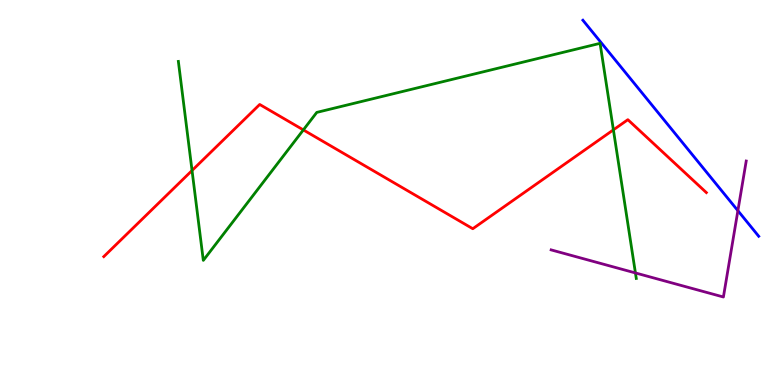[{'lines': ['blue', 'red'], 'intersections': []}, {'lines': ['green', 'red'], 'intersections': [{'x': 2.48, 'y': 5.57}, {'x': 3.91, 'y': 6.63}, {'x': 7.91, 'y': 6.63}]}, {'lines': ['purple', 'red'], 'intersections': []}, {'lines': ['blue', 'green'], 'intersections': []}, {'lines': ['blue', 'purple'], 'intersections': [{'x': 9.52, 'y': 4.53}]}, {'lines': ['green', 'purple'], 'intersections': [{'x': 8.2, 'y': 2.91}]}]